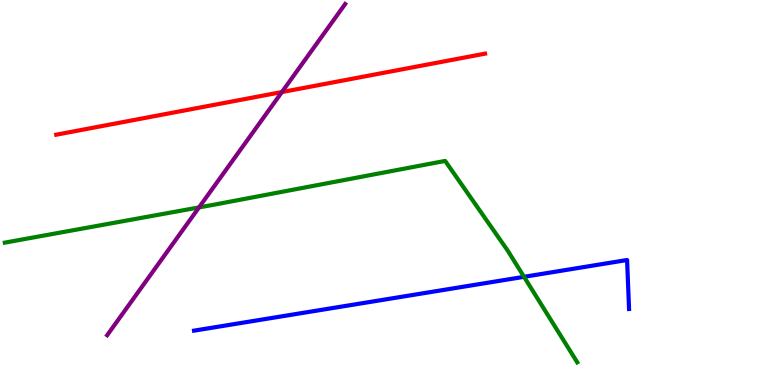[{'lines': ['blue', 'red'], 'intersections': []}, {'lines': ['green', 'red'], 'intersections': []}, {'lines': ['purple', 'red'], 'intersections': [{'x': 3.64, 'y': 7.61}]}, {'lines': ['blue', 'green'], 'intersections': [{'x': 6.76, 'y': 2.81}]}, {'lines': ['blue', 'purple'], 'intersections': []}, {'lines': ['green', 'purple'], 'intersections': [{'x': 2.57, 'y': 4.61}]}]